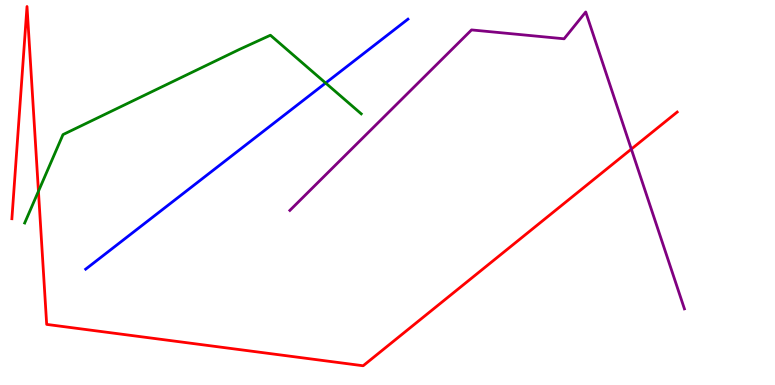[{'lines': ['blue', 'red'], 'intersections': []}, {'lines': ['green', 'red'], 'intersections': [{'x': 0.496, 'y': 5.03}]}, {'lines': ['purple', 'red'], 'intersections': [{'x': 8.15, 'y': 6.13}]}, {'lines': ['blue', 'green'], 'intersections': [{'x': 4.2, 'y': 7.84}]}, {'lines': ['blue', 'purple'], 'intersections': []}, {'lines': ['green', 'purple'], 'intersections': []}]